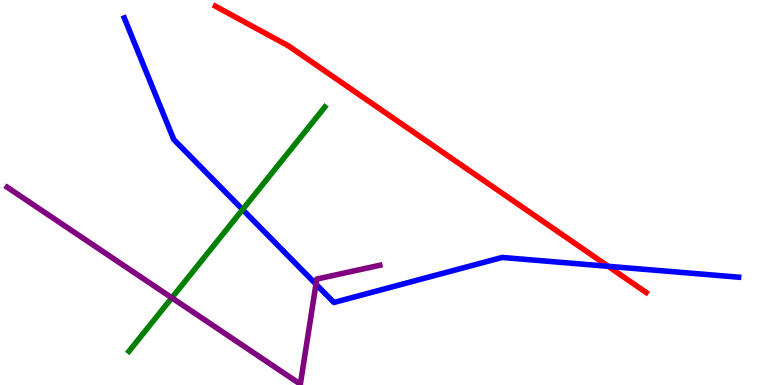[{'lines': ['blue', 'red'], 'intersections': [{'x': 7.85, 'y': 3.08}]}, {'lines': ['green', 'red'], 'intersections': []}, {'lines': ['purple', 'red'], 'intersections': []}, {'lines': ['blue', 'green'], 'intersections': [{'x': 3.13, 'y': 4.56}]}, {'lines': ['blue', 'purple'], 'intersections': [{'x': 4.08, 'y': 2.62}]}, {'lines': ['green', 'purple'], 'intersections': [{'x': 2.22, 'y': 2.26}]}]